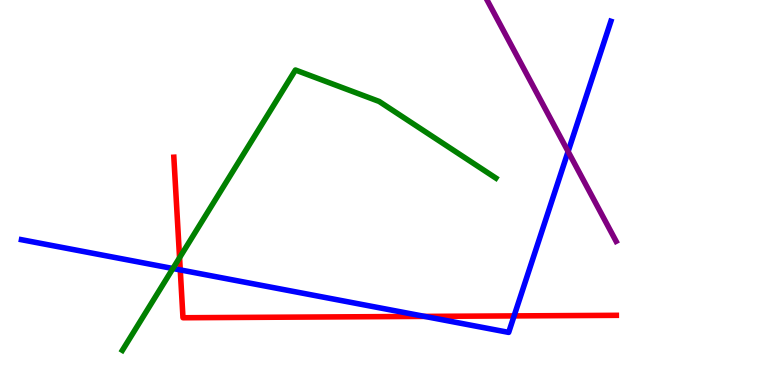[{'lines': ['blue', 'red'], 'intersections': [{'x': 2.33, 'y': 2.99}, {'x': 5.48, 'y': 1.78}, {'x': 6.63, 'y': 1.79}]}, {'lines': ['green', 'red'], 'intersections': [{'x': 2.32, 'y': 3.31}]}, {'lines': ['purple', 'red'], 'intersections': []}, {'lines': ['blue', 'green'], 'intersections': [{'x': 2.23, 'y': 3.03}]}, {'lines': ['blue', 'purple'], 'intersections': [{'x': 7.33, 'y': 6.06}]}, {'lines': ['green', 'purple'], 'intersections': []}]